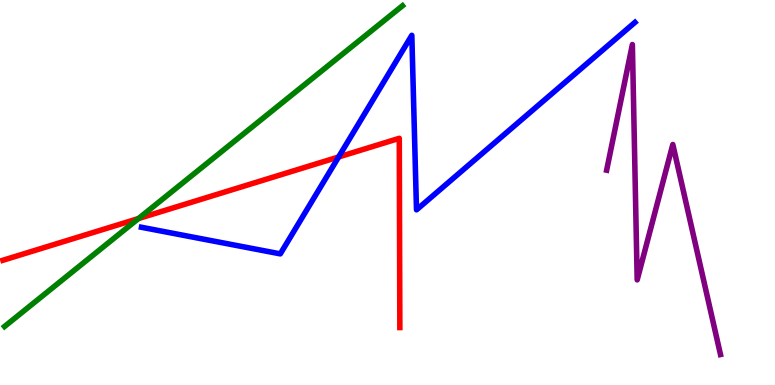[{'lines': ['blue', 'red'], 'intersections': [{'x': 4.37, 'y': 5.92}]}, {'lines': ['green', 'red'], 'intersections': [{'x': 1.79, 'y': 4.32}]}, {'lines': ['purple', 'red'], 'intersections': []}, {'lines': ['blue', 'green'], 'intersections': []}, {'lines': ['blue', 'purple'], 'intersections': []}, {'lines': ['green', 'purple'], 'intersections': []}]